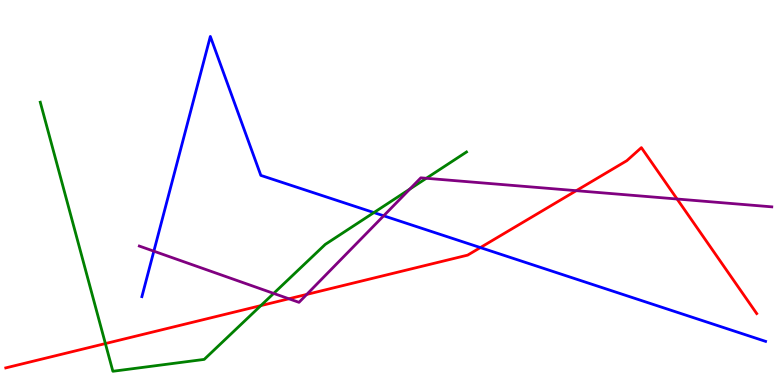[{'lines': ['blue', 'red'], 'intersections': [{'x': 6.2, 'y': 3.57}]}, {'lines': ['green', 'red'], 'intersections': [{'x': 1.36, 'y': 1.08}, {'x': 3.37, 'y': 2.06}]}, {'lines': ['purple', 'red'], 'intersections': [{'x': 3.73, 'y': 2.24}, {'x': 3.96, 'y': 2.35}, {'x': 7.44, 'y': 5.05}, {'x': 8.74, 'y': 4.83}]}, {'lines': ['blue', 'green'], 'intersections': [{'x': 4.82, 'y': 4.48}]}, {'lines': ['blue', 'purple'], 'intersections': [{'x': 1.99, 'y': 3.48}, {'x': 4.95, 'y': 4.4}]}, {'lines': ['green', 'purple'], 'intersections': [{'x': 3.53, 'y': 2.38}, {'x': 5.29, 'y': 5.09}, {'x': 5.5, 'y': 5.37}]}]